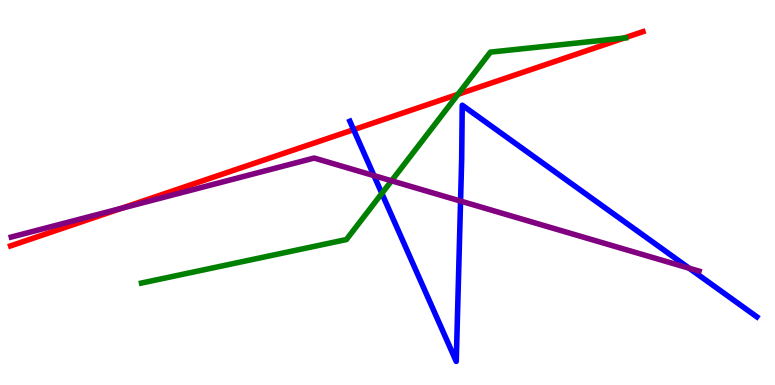[{'lines': ['blue', 'red'], 'intersections': [{'x': 4.56, 'y': 6.63}]}, {'lines': ['green', 'red'], 'intersections': [{'x': 5.91, 'y': 7.55}, {'x': 8.05, 'y': 9.01}]}, {'lines': ['purple', 'red'], 'intersections': [{'x': 1.57, 'y': 4.59}]}, {'lines': ['blue', 'green'], 'intersections': [{'x': 4.93, 'y': 4.98}]}, {'lines': ['blue', 'purple'], 'intersections': [{'x': 4.83, 'y': 5.44}, {'x': 5.94, 'y': 4.78}, {'x': 8.89, 'y': 3.03}]}, {'lines': ['green', 'purple'], 'intersections': [{'x': 5.05, 'y': 5.3}]}]